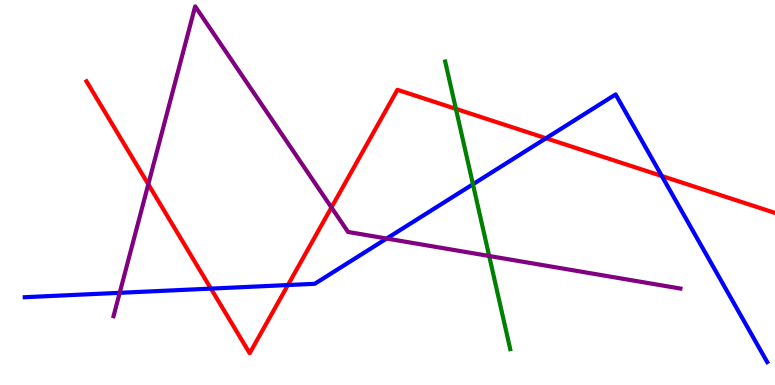[{'lines': ['blue', 'red'], 'intersections': [{'x': 2.72, 'y': 2.5}, {'x': 3.72, 'y': 2.6}, {'x': 7.05, 'y': 6.41}, {'x': 8.54, 'y': 5.43}]}, {'lines': ['green', 'red'], 'intersections': [{'x': 5.88, 'y': 7.17}]}, {'lines': ['purple', 'red'], 'intersections': [{'x': 1.91, 'y': 5.21}, {'x': 4.28, 'y': 4.61}]}, {'lines': ['blue', 'green'], 'intersections': [{'x': 6.1, 'y': 5.21}]}, {'lines': ['blue', 'purple'], 'intersections': [{'x': 1.54, 'y': 2.39}, {'x': 4.99, 'y': 3.8}]}, {'lines': ['green', 'purple'], 'intersections': [{'x': 6.31, 'y': 3.35}]}]